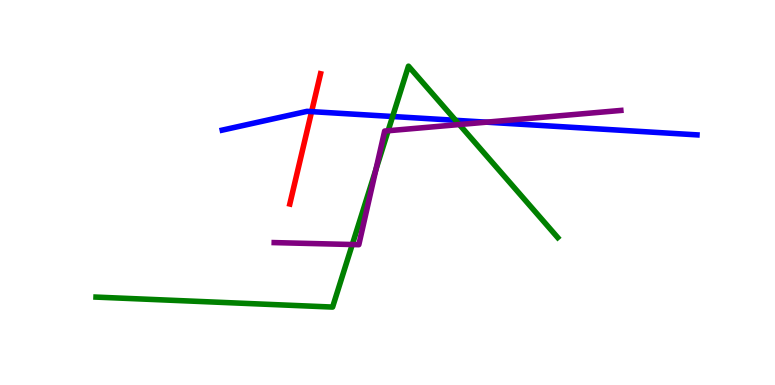[{'lines': ['blue', 'red'], 'intersections': [{'x': 4.02, 'y': 7.1}]}, {'lines': ['green', 'red'], 'intersections': []}, {'lines': ['purple', 'red'], 'intersections': []}, {'lines': ['blue', 'green'], 'intersections': [{'x': 5.07, 'y': 6.97}, {'x': 5.88, 'y': 6.88}]}, {'lines': ['blue', 'purple'], 'intersections': [{'x': 6.28, 'y': 6.83}]}, {'lines': ['green', 'purple'], 'intersections': [{'x': 4.55, 'y': 3.65}, {'x': 4.85, 'y': 5.6}, {'x': 5.01, 'y': 6.6}, {'x': 5.93, 'y': 6.77}]}]